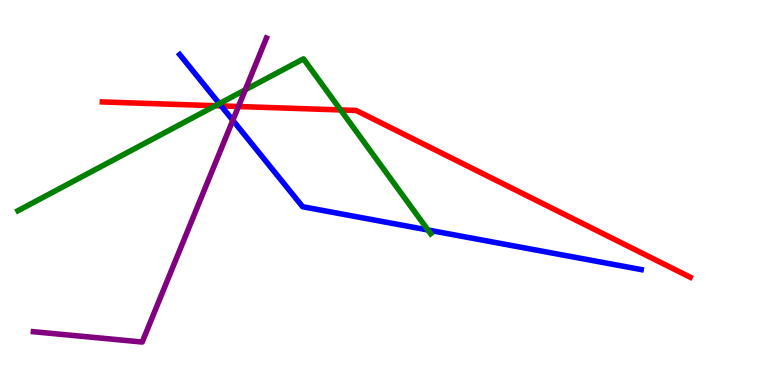[{'lines': ['blue', 'red'], 'intersections': [{'x': 2.85, 'y': 7.25}]}, {'lines': ['green', 'red'], 'intersections': [{'x': 2.78, 'y': 7.25}, {'x': 4.4, 'y': 7.14}]}, {'lines': ['purple', 'red'], 'intersections': [{'x': 3.08, 'y': 7.23}]}, {'lines': ['blue', 'green'], 'intersections': [{'x': 2.83, 'y': 7.31}, {'x': 5.52, 'y': 4.03}]}, {'lines': ['blue', 'purple'], 'intersections': [{'x': 3.0, 'y': 6.88}]}, {'lines': ['green', 'purple'], 'intersections': [{'x': 3.16, 'y': 7.67}]}]